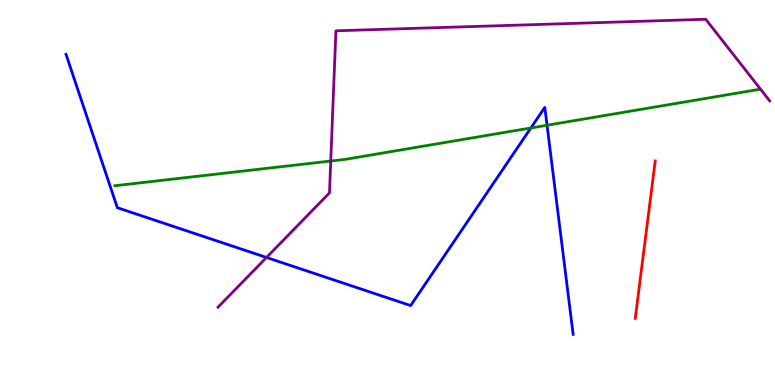[{'lines': ['blue', 'red'], 'intersections': []}, {'lines': ['green', 'red'], 'intersections': []}, {'lines': ['purple', 'red'], 'intersections': []}, {'lines': ['blue', 'green'], 'intersections': [{'x': 6.85, 'y': 6.68}, {'x': 7.06, 'y': 6.75}]}, {'lines': ['blue', 'purple'], 'intersections': [{'x': 3.44, 'y': 3.31}]}, {'lines': ['green', 'purple'], 'intersections': [{'x': 4.27, 'y': 5.82}]}]